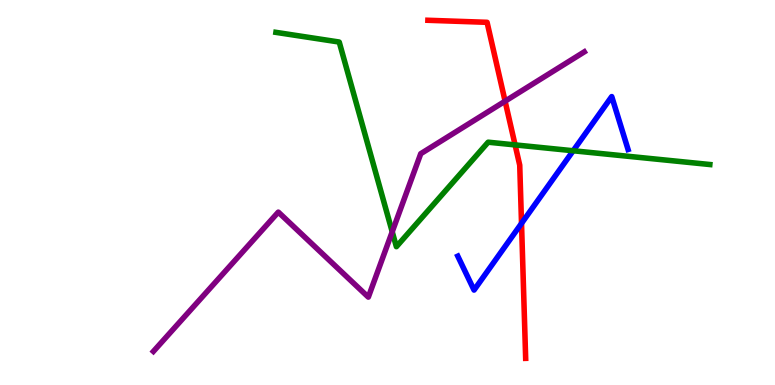[{'lines': ['blue', 'red'], 'intersections': [{'x': 6.73, 'y': 4.2}]}, {'lines': ['green', 'red'], 'intersections': [{'x': 6.65, 'y': 6.24}]}, {'lines': ['purple', 'red'], 'intersections': [{'x': 6.52, 'y': 7.37}]}, {'lines': ['blue', 'green'], 'intersections': [{'x': 7.4, 'y': 6.08}]}, {'lines': ['blue', 'purple'], 'intersections': []}, {'lines': ['green', 'purple'], 'intersections': [{'x': 5.06, 'y': 3.98}]}]